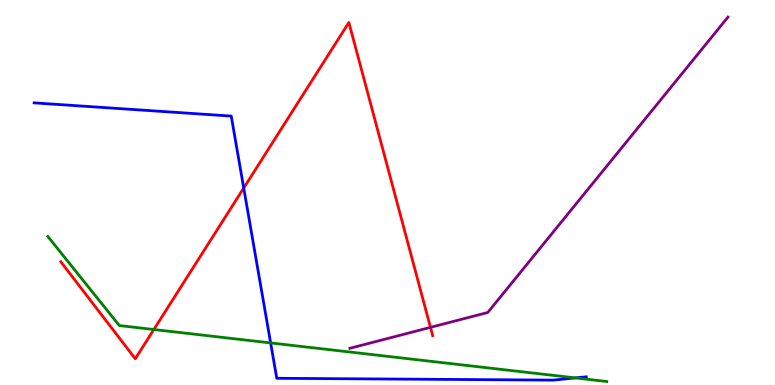[{'lines': ['blue', 'red'], 'intersections': [{'x': 3.14, 'y': 5.12}]}, {'lines': ['green', 'red'], 'intersections': [{'x': 1.99, 'y': 1.44}]}, {'lines': ['purple', 'red'], 'intersections': [{'x': 5.55, 'y': 1.5}]}, {'lines': ['blue', 'green'], 'intersections': [{'x': 3.49, 'y': 1.09}, {'x': 7.42, 'y': 0.184}]}, {'lines': ['blue', 'purple'], 'intersections': []}, {'lines': ['green', 'purple'], 'intersections': []}]